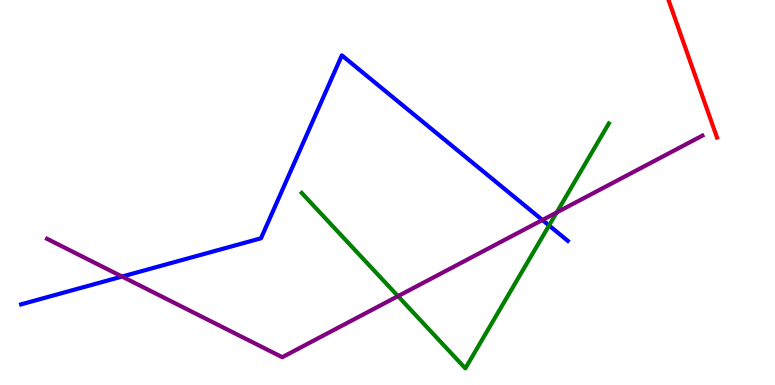[{'lines': ['blue', 'red'], 'intersections': []}, {'lines': ['green', 'red'], 'intersections': []}, {'lines': ['purple', 'red'], 'intersections': []}, {'lines': ['blue', 'green'], 'intersections': [{'x': 7.08, 'y': 4.14}]}, {'lines': ['blue', 'purple'], 'intersections': [{'x': 1.57, 'y': 2.82}, {'x': 7.0, 'y': 4.29}]}, {'lines': ['green', 'purple'], 'intersections': [{'x': 5.14, 'y': 2.31}, {'x': 7.18, 'y': 4.48}]}]